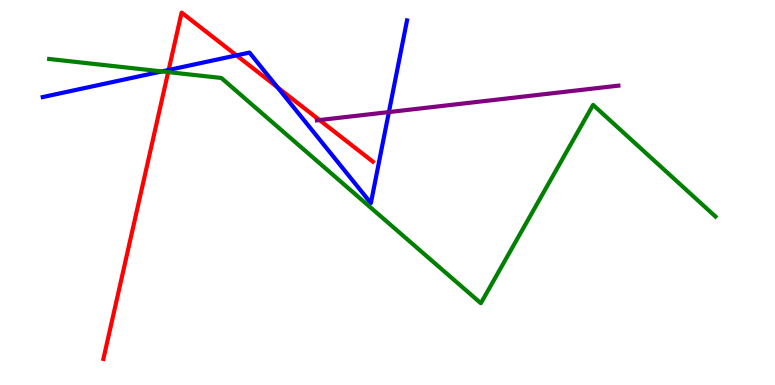[{'lines': ['blue', 'red'], 'intersections': [{'x': 2.18, 'y': 8.18}, {'x': 3.05, 'y': 8.56}, {'x': 3.58, 'y': 7.73}]}, {'lines': ['green', 'red'], 'intersections': [{'x': 2.17, 'y': 8.13}]}, {'lines': ['purple', 'red'], 'intersections': [{'x': 4.12, 'y': 6.88}]}, {'lines': ['blue', 'green'], 'intersections': [{'x': 2.09, 'y': 8.14}]}, {'lines': ['blue', 'purple'], 'intersections': [{'x': 5.02, 'y': 7.09}]}, {'lines': ['green', 'purple'], 'intersections': []}]